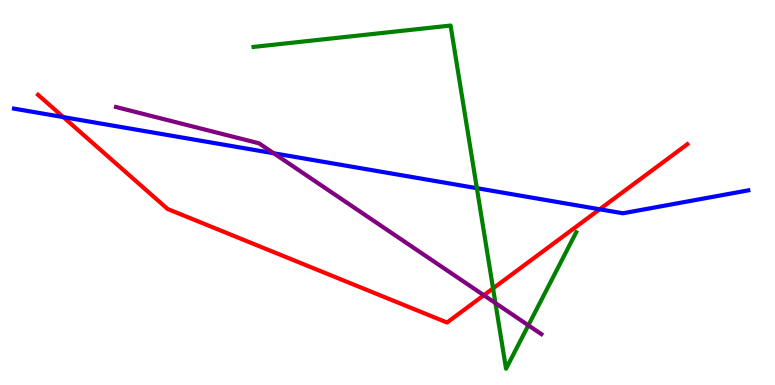[{'lines': ['blue', 'red'], 'intersections': [{'x': 0.817, 'y': 6.96}, {'x': 7.74, 'y': 4.56}]}, {'lines': ['green', 'red'], 'intersections': [{'x': 6.36, 'y': 2.51}]}, {'lines': ['purple', 'red'], 'intersections': [{'x': 6.24, 'y': 2.33}]}, {'lines': ['blue', 'green'], 'intersections': [{'x': 6.15, 'y': 5.11}]}, {'lines': ['blue', 'purple'], 'intersections': [{'x': 3.53, 'y': 6.02}]}, {'lines': ['green', 'purple'], 'intersections': [{'x': 6.39, 'y': 2.13}, {'x': 6.82, 'y': 1.55}]}]